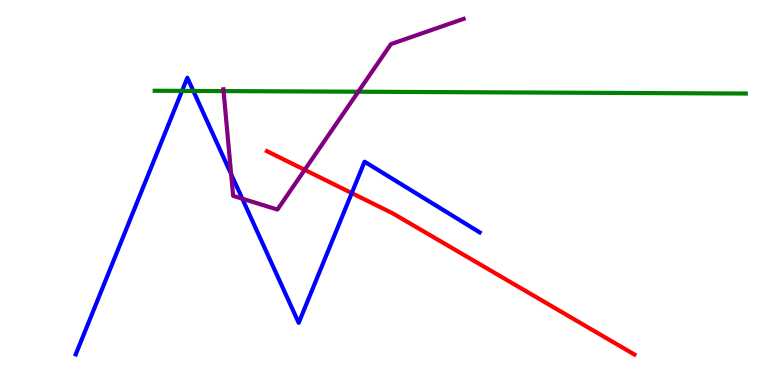[{'lines': ['blue', 'red'], 'intersections': [{'x': 4.54, 'y': 4.98}]}, {'lines': ['green', 'red'], 'intersections': []}, {'lines': ['purple', 'red'], 'intersections': [{'x': 3.93, 'y': 5.59}]}, {'lines': ['blue', 'green'], 'intersections': [{'x': 2.35, 'y': 7.64}, {'x': 2.49, 'y': 7.64}]}, {'lines': ['blue', 'purple'], 'intersections': [{'x': 2.98, 'y': 5.48}, {'x': 3.13, 'y': 4.84}]}, {'lines': ['green', 'purple'], 'intersections': [{'x': 2.88, 'y': 7.63}, {'x': 4.62, 'y': 7.62}]}]